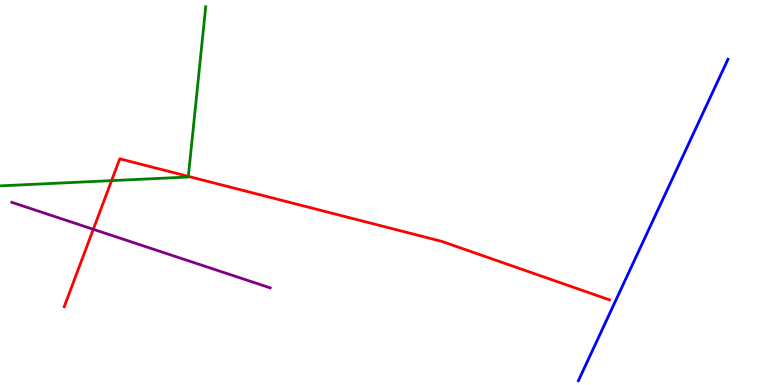[{'lines': ['blue', 'red'], 'intersections': []}, {'lines': ['green', 'red'], 'intersections': [{'x': 1.44, 'y': 5.31}, {'x': 2.43, 'y': 5.42}]}, {'lines': ['purple', 'red'], 'intersections': [{'x': 1.2, 'y': 4.04}]}, {'lines': ['blue', 'green'], 'intersections': []}, {'lines': ['blue', 'purple'], 'intersections': []}, {'lines': ['green', 'purple'], 'intersections': []}]